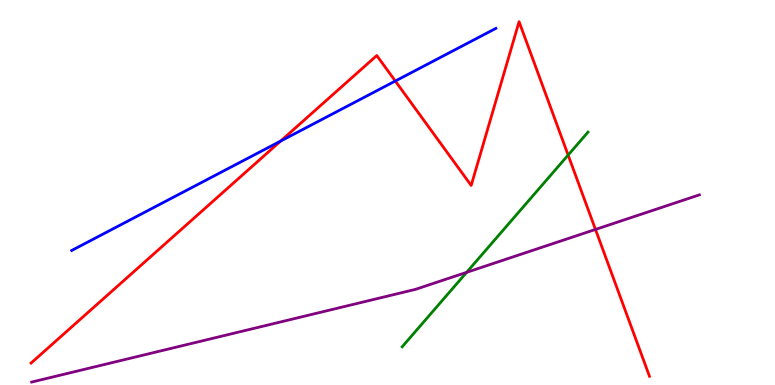[{'lines': ['blue', 'red'], 'intersections': [{'x': 3.62, 'y': 6.34}, {'x': 5.1, 'y': 7.9}]}, {'lines': ['green', 'red'], 'intersections': [{'x': 7.33, 'y': 5.97}]}, {'lines': ['purple', 'red'], 'intersections': [{'x': 7.68, 'y': 4.04}]}, {'lines': ['blue', 'green'], 'intersections': []}, {'lines': ['blue', 'purple'], 'intersections': []}, {'lines': ['green', 'purple'], 'intersections': [{'x': 6.02, 'y': 2.93}]}]